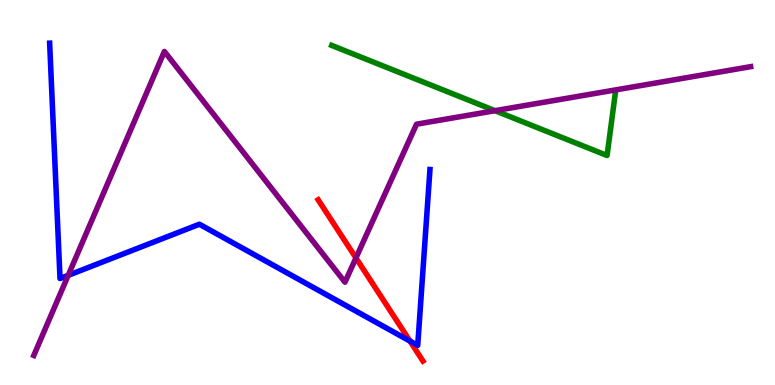[{'lines': ['blue', 'red'], 'intersections': [{'x': 5.29, 'y': 1.14}]}, {'lines': ['green', 'red'], 'intersections': []}, {'lines': ['purple', 'red'], 'intersections': [{'x': 4.59, 'y': 3.3}]}, {'lines': ['blue', 'green'], 'intersections': []}, {'lines': ['blue', 'purple'], 'intersections': [{'x': 0.88, 'y': 2.85}]}, {'lines': ['green', 'purple'], 'intersections': [{'x': 6.39, 'y': 7.13}]}]